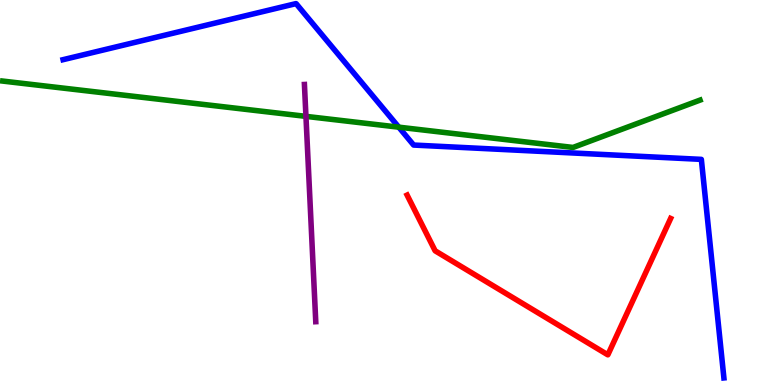[{'lines': ['blue', 'red'], 'intersections': []}, {'lines': ['green', 'red'], 'intersections': []}, {'lines': ['purple', 'red'], 'intersections': []}, {'lines': ['blue', 'green'], 'intersections': [{'x': 5.15, 'y': 6.7}]}, {'lines': ['blue', 'purple'], 'intersections': []}, {'lines': ['green', 'purple'], 'intersections': [{'x': 3.95, 'y': 6.98}]}]